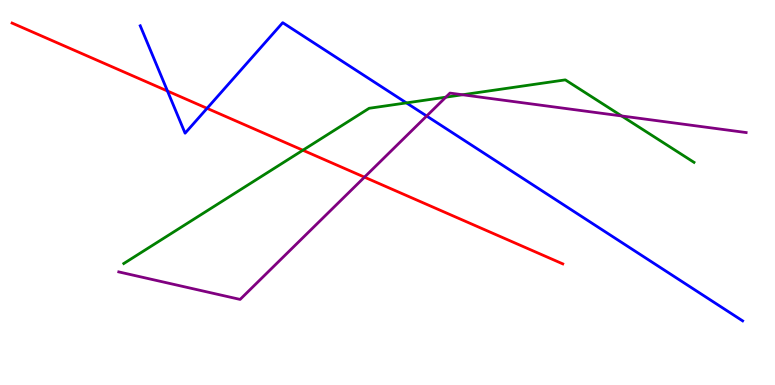[{'lines': ['blue', 'red'], 'intersections': [{'x': 2.16, 'y': 7.64}, {'x': 2.67, 'y': 7.19}]}, {'lines': ['green', 'red'], 'intersections': [{'x': 3.91, 'y': 6.1}]}, {'lines': ['purple', 'red'], 'intersections': [{'x': 4.7, 'y': 5.4}]}, {'lines': ['blue', 'green'], 'intersections': [{'x': 5.24, 'y': 7.33}]}, {'lines': ['blue', 'purple'], 'intersections': [{'x': 5.51, 'y': 6.99}]}, {'lines': ['green', 'purple'], 'intersections': [{'x': 5.75, 'y': 7.48}, {'x': 5.97, 'y': 7.54}, {'x': 8.02, 'y': 6.99}]}]